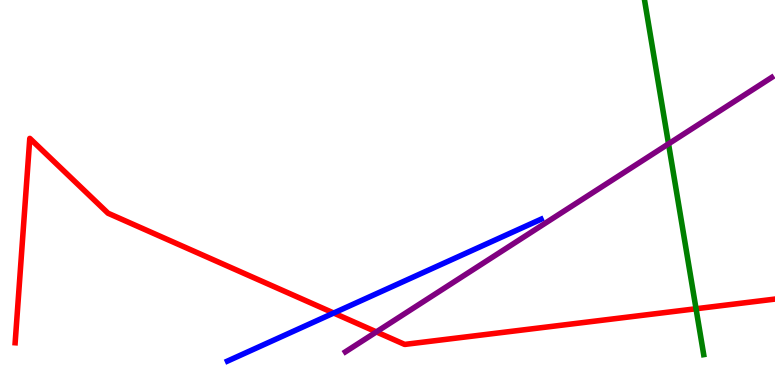[{'lines': ['blue', 'red'], 'intersections': [{'x': 4.31, 'y': 1.87}]}, {'lines': ['green', 'red'], 'intersections': [{'x': 8.98, 'y': 1.98}]}, {'lines': ['purple', 'red'], 'intersections': [{'x': 4.86, 'y': 1.38}]}, {'lines': ['blue', 'green'], 'intersections': []}, {'lines': ['blue', 'purple'], 'intersections': []}, {'lines': ['green', 'purple'], 'intersections': [{'x': 8.63, 'y': 6.26}]}]